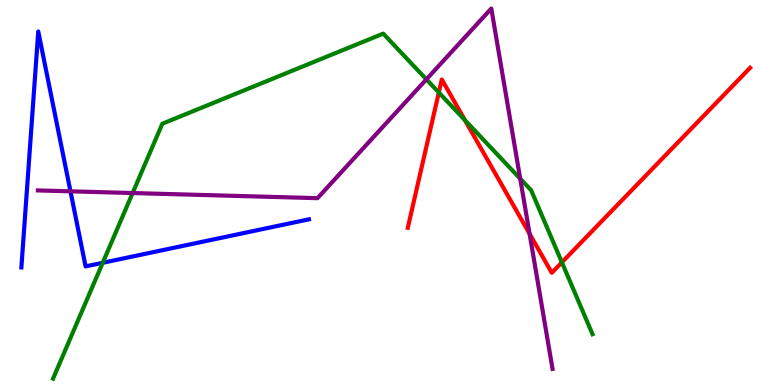[{'lines': ['blue', 'red'], 'intersections': []}, {'lines': ['green', 'red'], 'intersections': [{'x': 5.66, 'y': 7.6}, {'x': 6.0, 'y': 6.88}, {'x': 7.25, 'y': 3.19}]}, {'lines': ['purple', 'red'], 'intersections': [{'x': 6.83, 'y': 3.93}]}, {'lines': ['blue', 'green'], 'intersections': [{'x': 1.33, 'y': 3.17}]}, {'lines': ['blue', 'purple'], 'intersections': [{'x': 0.909, 'y': 5.03}]}, {'lines': ['green', 'purple'], 'intersections': [{'x': 1.71, 'y': 4.99}, {'x': 5.5, 'y': 7.94}, {'x': 6.71, 'y': 5.36}]}]